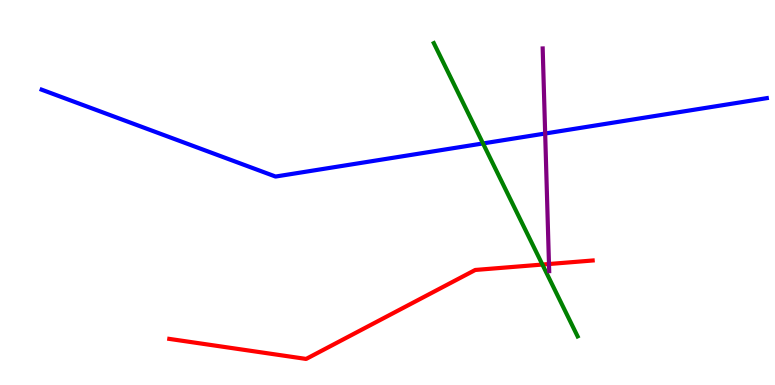[{'lines': ['blue', 'red'], 'intersections': []}, {'lines': ['green', 'red'], 'intersections': [{'x': 7.0, 'y': 3.13}]}, {'lines': ['purple', 'red'], 'intersections': [{'x': 7.08, 'y': 3.14}]}, {'lines': ['blue', 'green'], 'intersections': [{'x': 6.23, 'y': 6.27}]}, {'lines': ['blue', 'purple'], 'intersections': [{'x': 7.03, 'y': 6.53}]}, {'lines': ['green', 'purple'], 'intersections': []}]